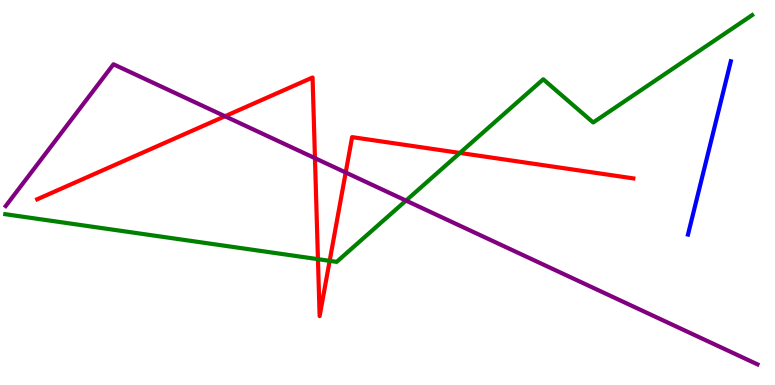[{'lines': ['blue', 'red'], 'intersections': []}, {'lines': ['green', 'red'], 'intersections': [{'x': 4.1, 'y': 3.27}, {'x': 4.25, 'y': 3.22}, {'x': 5.93, 'y': 6.03}]}, {'lines': ['purple', 'red'], 'intersections': [{'x': 2.9, 'y': 6.98}, {'x': 4.06, 'y': 5.89}, {'x': 4.46, 'y': 5.52}]}, {'lines': ['blue', 'green'], 'intersections': []}, {'lines': ['blue', 'purple'], 'intersections': []}, {'lines': ['green', 'purple'], 'intersections': [{'x': 5.24, 'y': 4.79}]}]